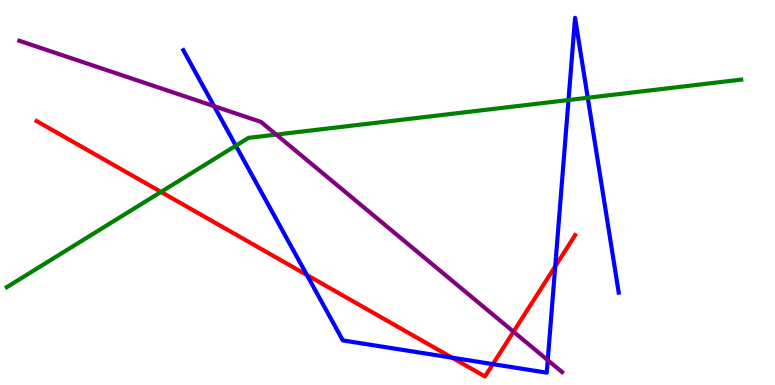[{'lines': ['blue', 'red'], 'intersections': [{'x': 3.96, 'y': 2.86}, {'x': 5.83, 'y': 0.709}, {'x': 6.36, 'y': 0.542}, {'x': 7.16, 'y': 3.08}]}, {'lines': ['green', 'red'], 'intersections': [{'x': 2.08, 'y': 5.01}]}, {'lines': ['purple', 'red'], 'intersections': [{'x': 6.63, 'y': 1.38}]}, {'lines': ['blue', 'green'], 'intersections': [{'x': 3.04, 'y': 6.22}, {'x': 7.34, 'y': 7.4}, {'x': 7.58, 'y': 7.46}]}, {'lines': ['blue', 'purple'], 'intersections': [{'x': 2.76, 'y': 7.24}, {'x': 7.07, 'y': 0.645}]}, {'lines': ['green', 'purple'], 'intersections': [{'x': 3.56, 'y': 6.5}]}]